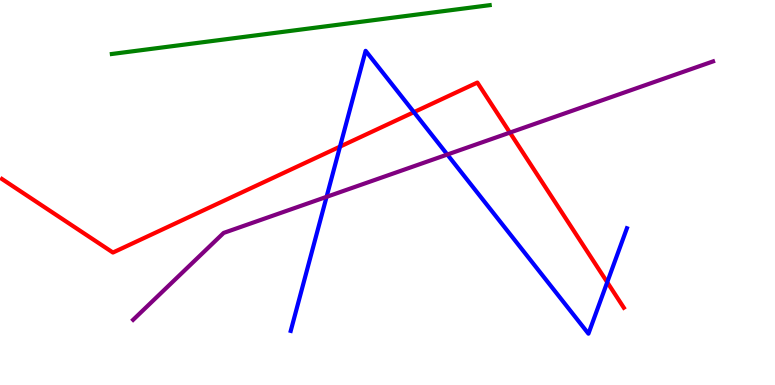[{'lines': ['blue', 'red'], 'intersections': [{'x': 4.39, 'y': 6.19}, {'x': 5.34, 'y': 7.09}, {'x': 7.84, 'y': 2.67}]}, {'lines': ['green', 'red'], 'intersections': []}, {'lines': ['purple', 'red'], 'intersections': [{'x': 6.58, 'y': 6.56}]}, {'lines': ['blue', 'green'], 'intersections': []}, {'lines': ['blue', 'purple'], 'intersections': [{'x': 4.21, 'y': 4.89}, {'x': 5.77, 'y': 5.99}]}, {'lines': ['green', 'purple'], 'intersections': []}]